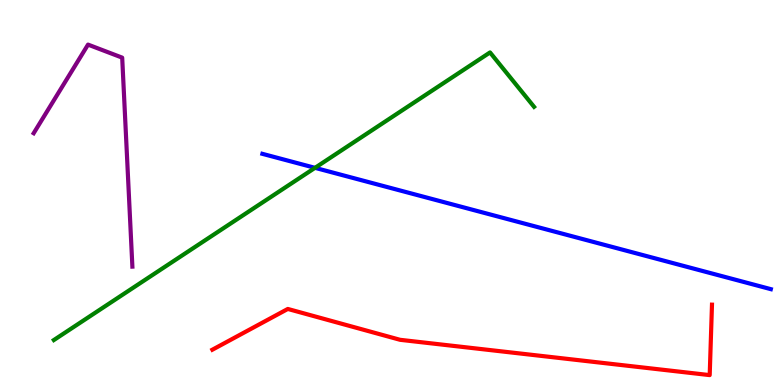[{'lines': ['blue', 'red'], 'intersections': []}, {'lines': ['green', 'red'], 'intersections': []}, {'lines': ['purple', 'red'], 'intersections': []}, {'lines': ['blue', 'green'], 'intersections': [{'x': 4.06, 'y': 5.64}]}, {'lines': ['blue', 'purple'], 'intersections': []}, {'lines': ['green', 'purple'], 'intersections': []}]